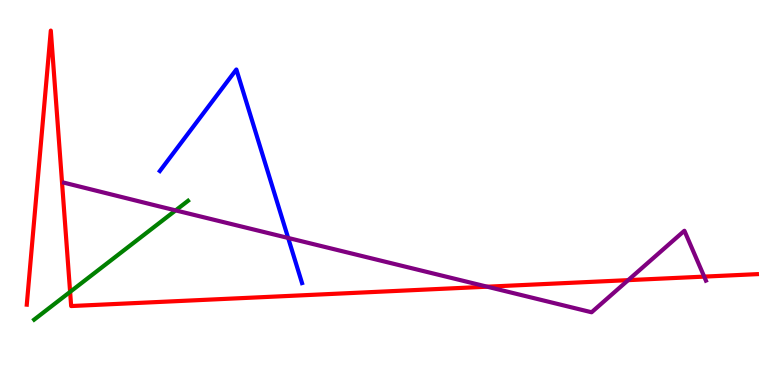[{'lines': ['blue', 'red'], 'intersections': []}, {'lines': ['green', 'red'], 'intersections': [{'x': 0.905, 'y': 2.42}]}, {'lines': ['purple', 'red'], 'intersections': [{'x': 6.29, 'y': 2.55}, {'x': 8.11, 'y': 2.72}, {'x': 9.09, 'y': 2.82}]}, {'lines': ['blue', 'green'], 'intersections': []}, {'lines': ['blue', 'purple'], 'intersections': [{'x': 3.72, 'y': 3.82}]}, {'lines': ['green', 'purple'], 'intersections': [{'x': 2.27, 'y': 4.54}]}]